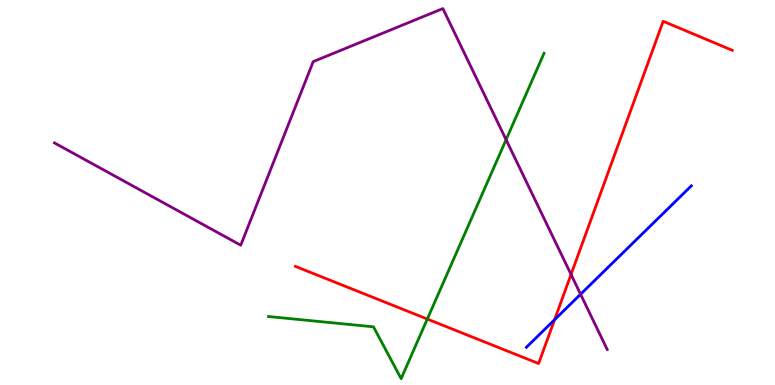[{'lines': ['blue', 'red'], 'intersections': [{'x': 7.16, 'y': 1.7}]}, {'lines': ['green', 'red'], 'intersections': [{'x': 5.51, 'y': 1.71}]}, {'lines': ['purple', 'red'], 'intersections': [{'x': 7.37, 'y': 2.87}]}, {'lines': ['blue', 'green'], 'intersections': []}, {'lines': ['blue', 'purple'], 'intersections': [{'x': 7.49, 'y': 2.36}]}, {'lines': ['green', 'purple'], 'intersections': [{'x': 6.53, 'y': 6.37}]}]